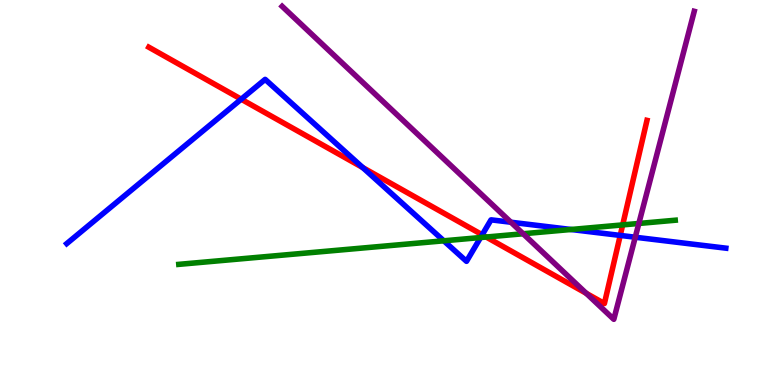[{'lines': ['blue', 'red'], 'intersections': [{'x': 3.11, 'y': 7.42}, {'x': 4.68, 'y': 5.65}, {'x': 6.22, 'y': 3.9}, {'x': 8.0, 'y': 3.89}]}, {'lines': ['green', 'red'], 'intersections': [{'x': 6.27, 'y': 3.84}, {'x': 8.03, 'y': 4.16}]}, {'lines': ['purple', 'red'], 'intersections': [{'x': 7.56, 'y': 2.38}]}, {'lines': ['blue', 'green'], 'intersections': [{'x': 5.73, 'y': 3.75}, {'x': 6.2, 'y': 3.83}, {'x': 7.37, 'y': 4.04}]}, {'lines': ['blue', 'purple'], 'intersections': [{'x': 6.59, 'y': 4.23}, {'x': 8.2, 'y': 3.84}]}, {'lines': ['green', 'purple'], 'intersections': [{'x': 6.75, 'y': 3.93}, {'x': 8.24, 'y': 4.2}]}]